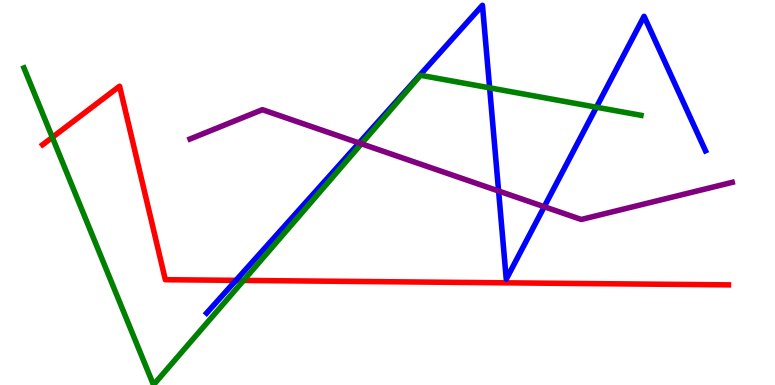[{'lines': ['blue', 'red'], 'intersections': [{'x': 3.04, 'y': 2.72}]}, {'lines': ['green', 'red'], 'intersections': [{'x': 0.675, 'y': 6.43}, {'x': 3.14, 'y': 2.72}]}, {'lines': ['purple', 'red'], 'intersections': []}, {'lines': ['blue', 'green'], 'intersections': [{'x': 6.32, 'y': 7.72}, {'x': 7.7, 'y': 7.22}]}, {'lines': ['blue', 'purple'], 'intersections': [{'x': 4.63, 'y': 6.29}, {'x': 6.43, 'y': 5.04}, {'x': 7.02, 'y': 4.63}]}, {'lines': ['green', 'purple'], 'intersections': [{'x': 4.66, 'y': 6.27}]}]